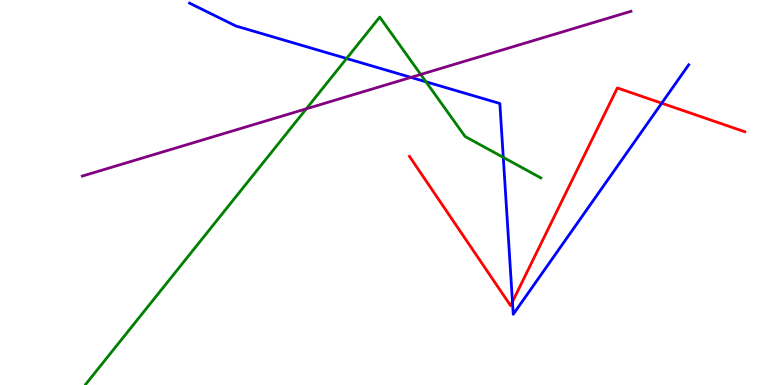[{'lines': ['blue', 'red'], 'intersections': [{'x': 6.61, 'y': 2.16}, {'x': 8.54, 'y': 7.32}]}, {'lines': ['green', 'red'], 'intersections': []}, {'lines': ['purple', 'red'], 'intersections': []}, {'lines': ['blue', 'green'], 'intersections': [{'x': 4.47, 'y': 8.48}, {'x': 5.5, 'y': 7.88}, {'x': 6.49, 'y': 5.91}]}, {'lines': ['blue', 'purple'], 'intersections': [{'x': 5.3, 'y': 7.99}]}, {'lines': ['green', 'purple'], 'intersections': [{'x': 3.95, 'y': 7.17}, {'x': 5.43, 'y': 8.07}]}]